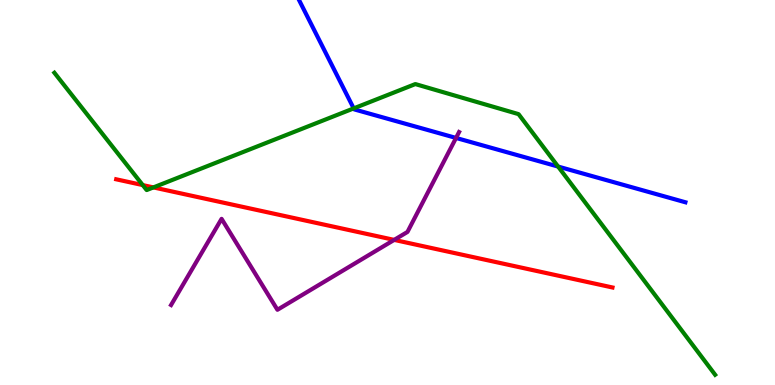[{'lines': ['blue', 'red'], 'intersections': []}, {'lines': ['green', 'red'], 'intersections': [{'x': 1.84, 'y': 5.19}, {'x': 1.98, 'y': 5.13}]}, {'lines': ['purple', 'red'], 'intersections': [{'x': 5.09, 'y': 3.77}]}, {'lines': ['blue', 'green'], 'intersections': [{'x': 4.56, 'y': 7.18}, {'x': 7.2, 'y': 5.67}]}, {'lines': ['blue', 'purple'], 'intersections': [{'x': 5.88, 'y': 6.42}]}, {'lines': ['green', 'purple'], 'intersections': []}]